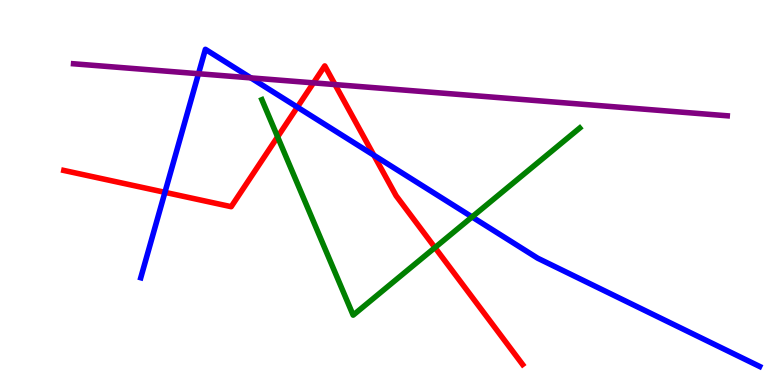[{'lines': ['blue', 'red'], 'intersections': [{'x': 2.13, 'y': 5.0}, {'x': 3.84, 'y': 7.22}, {'x': 4.82, 'y': 5.97}]}, {'lines': ['green', 'red'], 'intersections': [{'x': 3.58, 'y': 6.45}, {'x': 5.61, 'y': 3.57}]}, {'lines': ['purple', 'red'], 'intersections': [{'x': 4.04, 'y': 7.85}, {'x': 4.32, 'y': 7.8}]}, {'lines': ['blue', 'green'], 'intersections': [{'x': 6.09, 'y': 4.37}]}, {'lines': ['blue', 'purple'], 'intersections': [{'x': 2.56, 'y': 8.09}, {'x': 3.24, 'y': 7.98}]}, {'lines': ['green', 'purple'], 'intersections': []}]